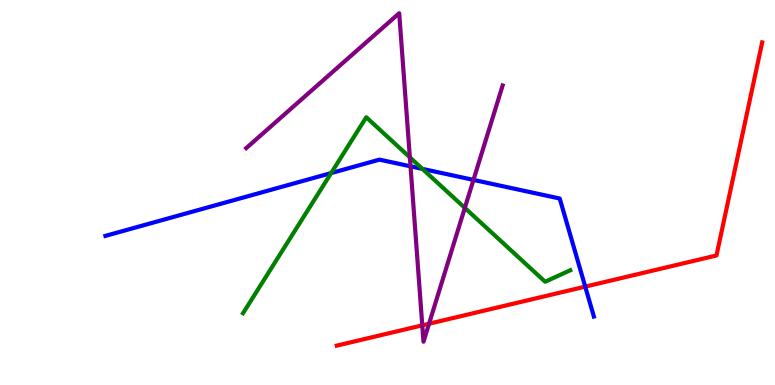[{'lines': ['blue', 'red'], 'intersections': [{'x': 7.55, 'y': 2.55}]}, {'lines': ['green', 'red'], 'intersections': []}, {'lines': ['purple', 'red'], 'intersections': [{'x': 5.45, 'y': 1.55}, {'x': 5.54, 'y': 1.59}]}, {'lines': ['blue', 'green'], 'intersections': [{'x': 4.27, 'y': 5.5}, {'x': 5.45, 'y': 5.61}]}, {'lines': ['blue', 'purple'], 'intersections': [{'x': 5.3, 'y': 5.68}, {'x': 6.11, 'y': 5.33}]}, {'lines': ['green', 'purple'], 'intersections': [{'x': 5.29, 'y': 5.91}, {'x': 6.0, 'y': 4.6}]}]